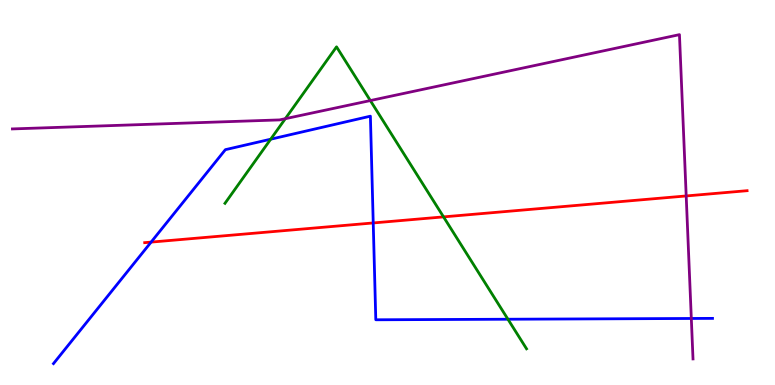[{'lines': ['blue', 'red'], 'intersections': [{'x': 1.95, 'y': 3.71}, {'x': 4.82, 'y': 4.21}]}, {'lines': ['green', 'red'], 'intersections': [{'x': 5.72, 'y': 4.37}]}, {'lines': ['purple', 'red'], 'intersections': [{'x': 8.85, 'y': 4.91}]}, {'lines': ['blue', 'green'], 'intersections': [{'x': 3.49, 'y': 6.38}, {'x': 6.55, 'y': 1.71}]}, {'lines': ['blue', 'purple'], 'intersections': [{'x': 8.92, 'y': 1.73}]}, {'lines': ['green', 'purple'], 'intersections': [{'x': 3.68, 'y': 6.92}, {'x': 4.78, 'y': 7.39}]}]